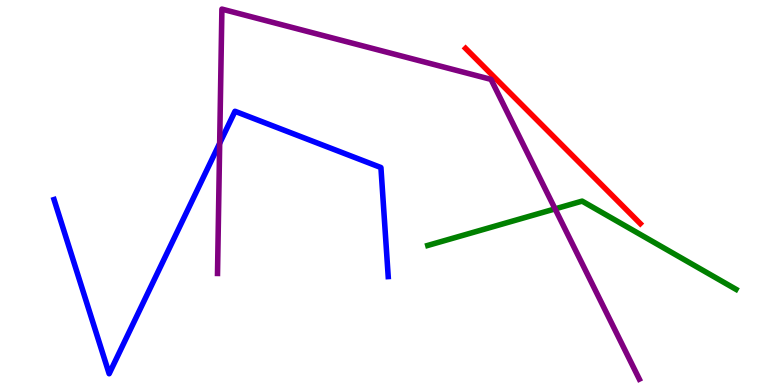[{'lines': ['blue', 'red'], 'intersections': []}, {'lines': ['green', 'red'], 'intersections': []}, {'lines': ['purple', 'red'], 'intersections': []}, {'lines': ['blue', 'green'], 'intersections': []}, {'lines': ['blue', 'purple'], 'intersections': [{'x': 2.83, 'y': 6.28}]}, {'lines': ['green', 'purple'], 'intersections': [{'x': 7.16, 'y': 4.57}]}]